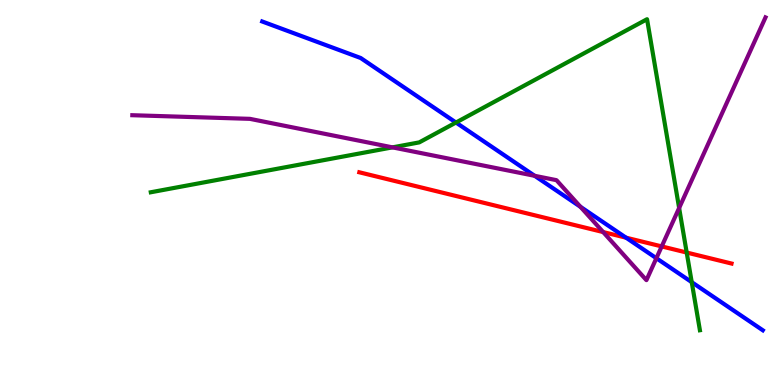[{'lines': ['blue', 'red'], 'intersections': [{'x': 8.08, 'y': 3.83}]}, {'lines': ['green', 'red'], 'intersections': [{'x': 8.86, 'y': 3.44}]}, {'lines': ['purple', 'red'], 'intersections': [{'x': 7.78, 'y': 3.97}, {'x': 8.54, 'y': 3.6}]}, {'lines': ['blue', 'green'], 'intersections': [{'x': 5.88, 'y': 6.82}, {'x': 8.93, 'y': 2.67}]}, {'lines': ['blue', 'purple'], 'intersections': [{'x': 6.9, 'y': 5.43}, {'x': 7.49, 'y': 4.63}, {'x': 8.47, 'y': 3.29}]}, {'lines': ['green', 'purple'], 'intersections': [{'x': 5.06, 'y': 6.17}, {'x': 8.76, 'y': 4.6}]}]